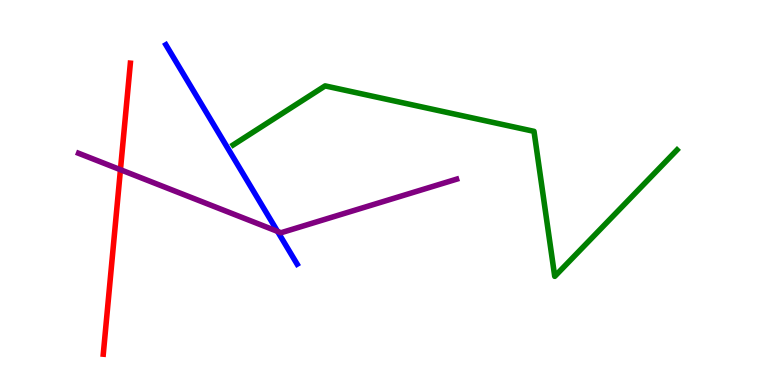[{'lines': ['blue', 'red'], 'intersections': []}, {'lines': ['green', 'red'], 'intersections': []}, {'lines': ['purple', 'red'], 'intersections': [{'x': 1.55, 'y': 5.59}]}, {'lines': ['blue', 'green'], 'intersections': []}, {'lines': ['blue', 'purple'], 'intersections': [{'x': 3.58, 'y': 3.99}]}, {'lines': ['green', 'purple'], 'intersections': []}]